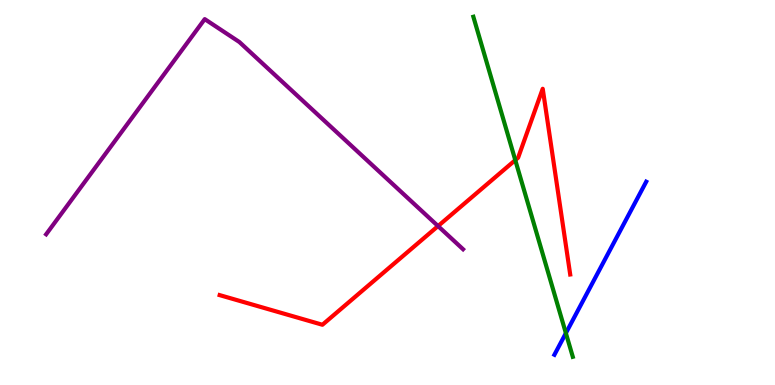[{'lines': ['blue', 'red'], 'intersections': []}, {'lines': ['green', 'red'], 'intersections': [{'x': 6.65, 'y': 5.84}]}, {'lines': ['purple', 'red'], 'intersections': [{'x': 5.65, 'y': 4.13}]}, {'lines': ['blue', 'green'], 'intersections': [{'x': 7.3, 'y': 1.35}]}, {'lines': ['blue', 'purple'], 'intersections': []}, {'lines': ['green', 'purple'], 'intersections': []}]